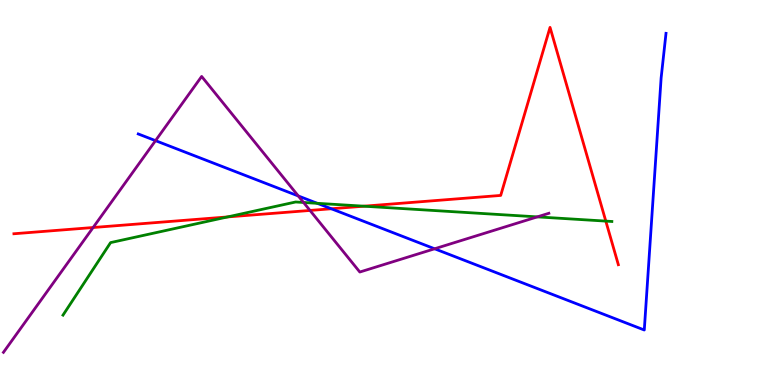[{'lines': ['blue', 'red'], 'intersections': [{'x': 4.28, 'y': 4.58}]}, {'lines': ['green', 'red'], 'intersections': [{'x': 2.94, 'y': 4.37}, {'x': 4.7, 'y': 4.64}, {'x': 7.82, 'y': 4.26}]}, {'lines': ['purple', 'red'], 'intersections': [{'x': 1.2, 'y': 4.09}, {'x': 4.0, 'y': 4.53}]}, {'lines': ['blue', 'green'], 'intersections': [{'x': 4.09, 'y': 4.72}]}, {'lines': ['blue', 'purple'], 'intersections': [{'x': 2.01, 'y': 6.35}, {'x': 3.85, 'y': 4.91}, {'x': 5.61, 'y': 3.54}]}, {'lines': ['green', 'purple'], 'intersections': [{'x': 3.92, 'y': 4.74}, {'x': 6.93, 'y': 4.37}]}]